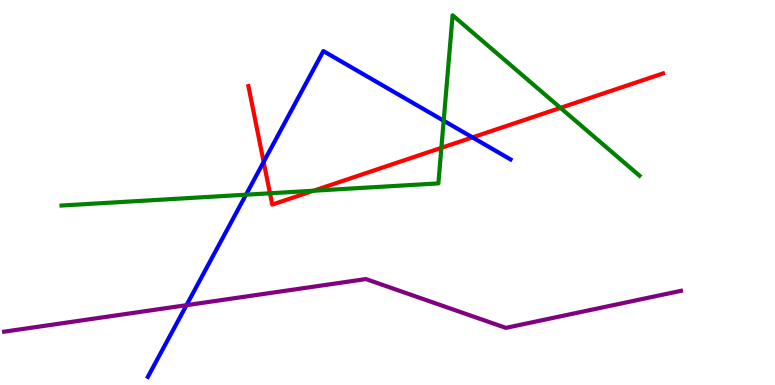[{'lines': ['blue', 'red'], 'intersections': [{'x': 3.4, 'y': 5.79}, {'x': 6.1, 'y': 6.43}]}, {'lines': ['green', 'red'], 'intersections': [{'x': 3.48, 'y': 4.98}, {'x': 4.05, 'y': 5.05}, {'x': 5.7, 'y': 6.16}, {'x': 7.23, 'y': 7.2}]}, {'lines': ['purple', 'red'], 'intersections': []}, {'lines': ['blue', 'green'], 'intersections': [{'x': 3.17, 'y': 4.94}, {'x': 5.72, 'y': 6.86}]}, {'lines': ['blue', 'purple'], 'intersections': [{'x': 2.41, 'y': 2.07}]}, {'lines': ['green', 'purple'], 'intersections': []}]